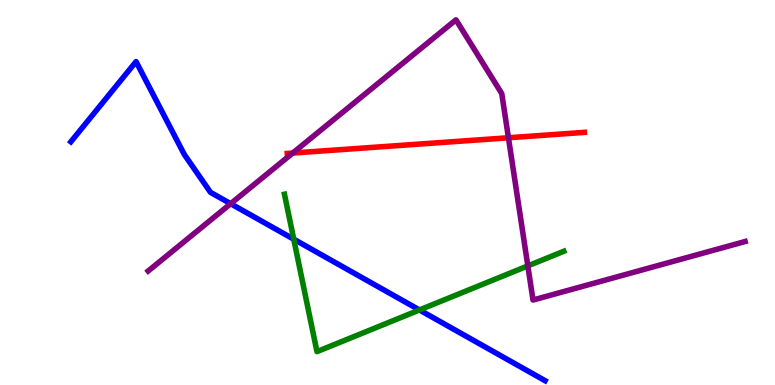[{'lines': ['blue', 'red'], 'intersections': []}, {'lines': ['green', 'red'], 'intersections': []}, {'lines': ['purple', 'red'], 'intersections': [{'x': 3.78, 'y': 6.02}, {'x': 6.56, 'y': 6.42}]}, {'lines': ['blue', 'green'], 'intersections': [{'x': 3.79, 'y': 3.79}, {'x': 5.41, 'y': 1.95}]}, {'lines': ['blue', 'purple'], 'intersections': [{'x': 2.98, 'y': 4.71}]}, {'lines': ['green', 'purple'], 'intersections': [{'x': 6.81, 'y': 3.09}]}]